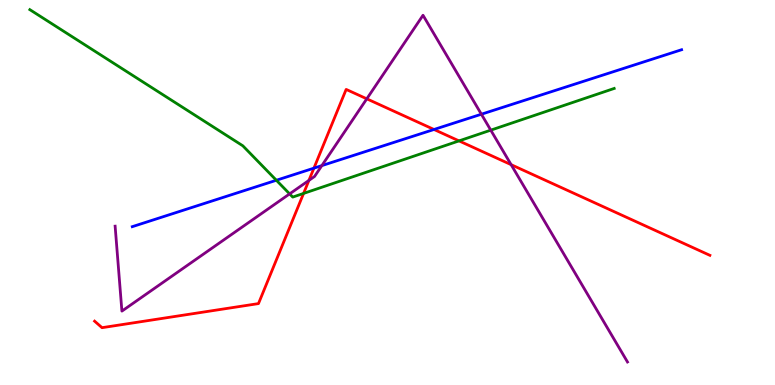[{'lines': ['blue', 'red'], 'intersections': [{'x': 4.05, 'y': 5.63}, {'x': 5.6, 'y': 6.64}]}, {'lines': ['green', 'red'], 'intersections': [{'x': 3.92, 'y': 4.98}, {'x': 5.92, 'y': 6.34}]}, {'lines': ['purple', 'red'], 'intersections': [{'x': 3.99, 'y': 5.31}, {'x': 4.73, 'y': 7.43}, {'x': 6.6, 'y': 5.72}]}, {'lines': ['blue', 'green'], 'intersections': [{'x': 3.57, 'y': 5.32}]}, {'lines': ['blue', 'purple'], 'intersections': [{'x': 4.15, 'y': 5.7}, {'x': 6.21, 'y': 7.03}]}, {'lines': ['green', 'purple'], 'intersections': [{'x': 3.74, 'y': 4.96}, {'x': 6.33, 'y': 6.62}]}]